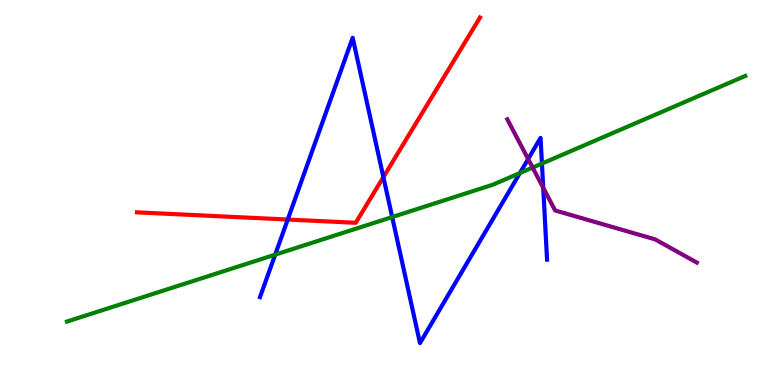[{'lines': ['blue', 'red'], 'intersections': [{'x': 3.71, 'y': 4.3}, {'x': 4.95, 'y': 5.4}]}, {'lines': ['green', 'red'], 'intersections': []}, {'lines': ['purple', 'red'], 'intersections': []}, {'lines': ['blue', 'green'], 'intersections': [{'x': 3.55, 'y': 3.39}, {'x': 5.06, 'y': 4.36}, {'x': 6.71, 'y': 5.51}, {'x': 6.99, 'y': 5.75}]}, {'lines': ['blue', 'purple'], 'intersections': [{'x': 6.81, 'y': 5.87}, {'x': 7.01, 'y': 5.12}]}, {'lines': ['green', 'purple'], 'intersections': [{'x': 6.87, 'y': 5.65}]}]